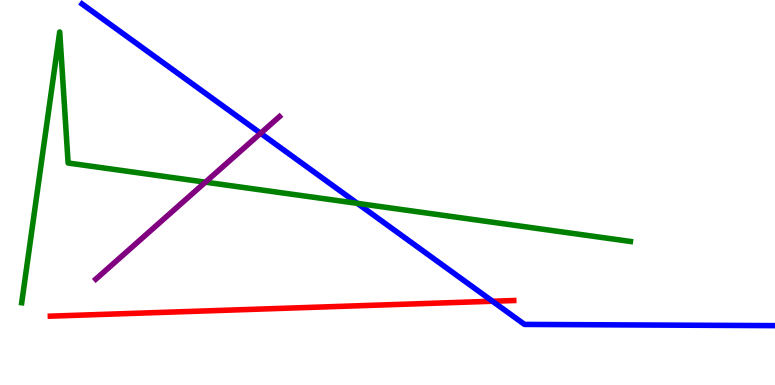[{'lines': ['blue', 'red'], 'intersections': [{'x': 6.36, 'y': 2.18}]}, {'lines': ['green', 'red'], 'intersections': []}, {'lines': ['purple', 'red'], 'intersections': []}, {'lines': ['blue', 'green'], 'intersections': [{'x': 4.61, 'y': 4.72}]}, {'lines': ['blue', 'purple'], 'intersections': [{'x': 3.36, 'y': 6.54}]}, {'lines': ['green', 'purple'], 'intersections': [{'x': 2.65, 'y': 5.27}]}]